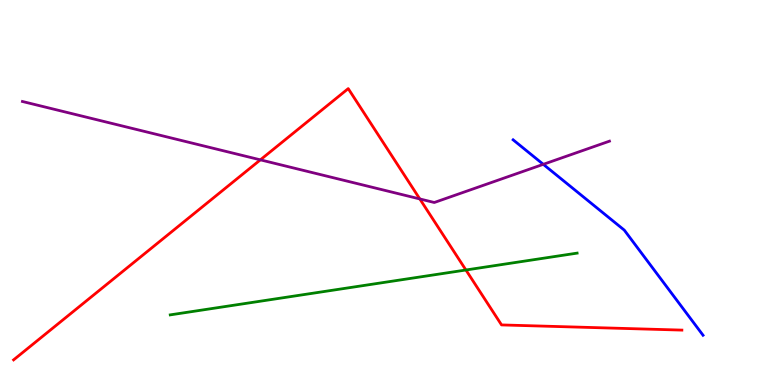[{'lines': ['blue', 'red'], 'intersections': []}, {'lines': ['green', 'red'], 'intersections': [{'x': 6.01, 'y': 2.99}]}, {'lines': ['purple', 'red'], 'intersections': [{'x': 3.36, 'y': 5.85}, {'x': 5.42, 'y': 4.83}]}, {'lines': ['blue', 'green'], 'intersections': []}, {'lines': ['blue', 'purple'], 'intersections': [{'x': 7.01, 'y': 5.73}]}, {'lines': ['green', 'purple'], 'intersections': []}]